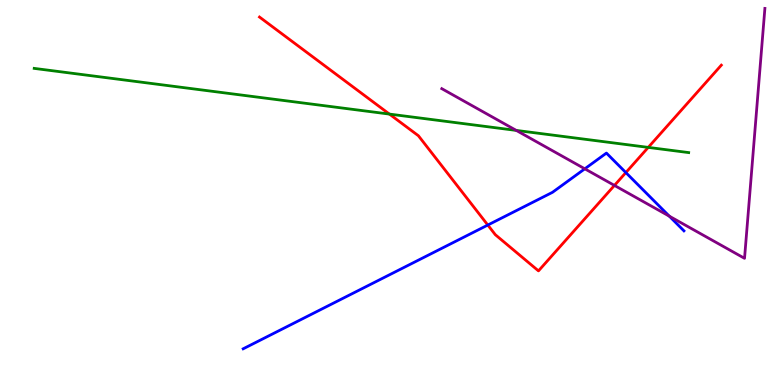[{'lines': ['blue', 'red'], 'intersections': [{'x': 6.29, 'y': 4.15}, {'x': 8.08, 'y': 5.52}]}, {'lines': ['green', 'red'], 'intersections': [{'x': 5.02, 'y': 7.04}, {'x': 8.36, 'y': 6.17}]}, {'lines': ['purple', 'red'], 'intersections': [{'x': 7.93, 'y': 5.18}]}, {'lines': ['blue', 'green'], 'intersections': []}, {'lines': ['blue', 'purple'], 'intersections': [{'x': 7.55, 'y': 5.62}, {'x': 8.64, 'y': 4.39}]}, {'lines': ['green', 'purple'], 'intersections': [{'x': 6.66, 'y': 6.61}]}]